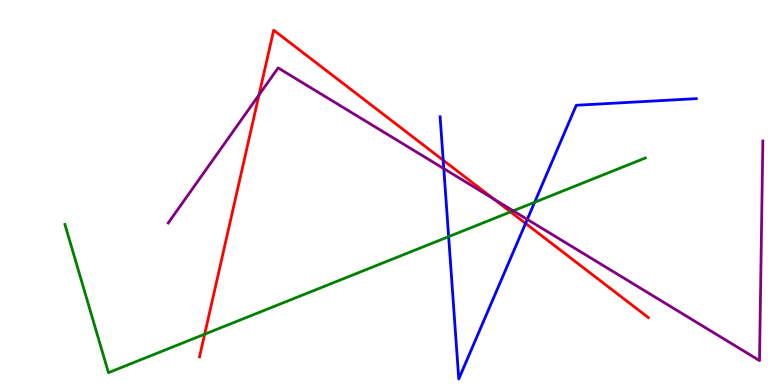[{'lines': ['blue', 'red'], 'intersections': [{'x': 5.72, 'y': 5.84}, {'x': 6.78, 'y': 4.2}]}, {'lines': ['green', 'red'], 'intersections': [{'x': 2.64, 'y': 1.32}, {'x': 6.59, 'y': 4.5}]}, {'lines': ['purple', 'red'], 'intersections': [{'x': 3.34, 'y': 7.53}, {'x': 6.37, 'y': 4.83}]}, {'lines': ['blue', 'green'], 'intersections': [{'x': 5.79, 'y': 3.85}, {'x': 6.9, 'y': 4.75}]}, {'lines': ['blue', 'purple'], 'intersections': [{'x': 5.73, 'y': 5.62}, {'x': 6.8, 'y': 4.3}]}, {'lines': ['green', 'purple'], 'intersections': [{'x': 6.62, 'y': 4.52}]}]